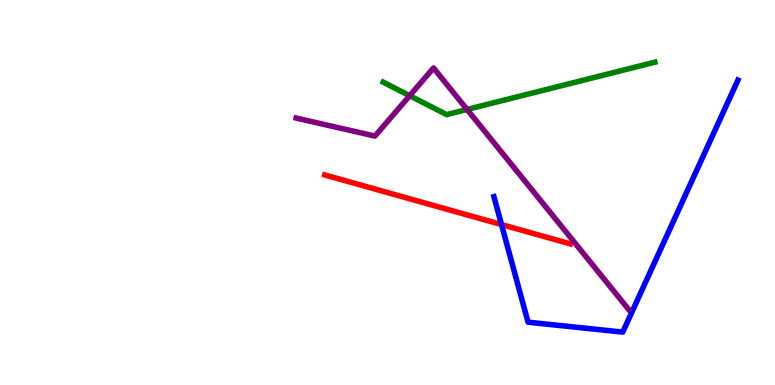[{'lines': ['blue', 'red'], 'intersections': [{'x': 6.47, 'y': 4.17}]}, {'lines': ['green', 'red'], 'intersections': []}, {'lines': ['purple', 'red'], 'intersections': []}, {'lines': ['blue', 'green'], 'intersections': []}, {'lines': ['blue', 'purple'], 'intersections': []}, {'lines': ['green', 'purple'], 'intersections': [{'x': 5.29, 'y': 7.51}, {'x': 6.03, 'y': 7.16}]}]